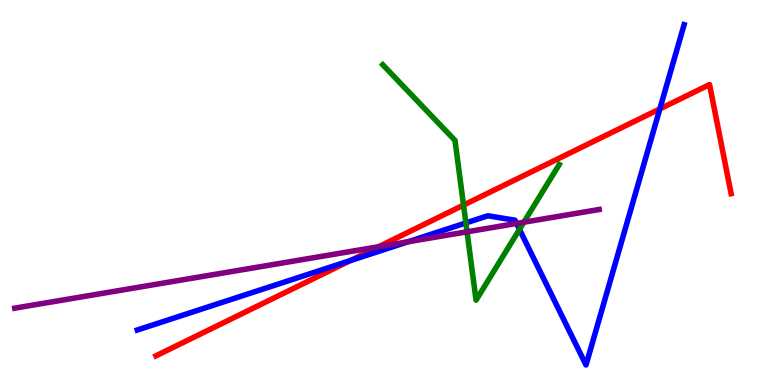[{'lines': ['blue', 'red'], 'intersections': [{'x': 4.52, 'y': 3.23}, {'x': 8.51, 'y': 7.17}]}, {'lines': ['green', 'red'], 'intersections': [{'x': 5.98, 'y': 4.67}]}, {'lines': ['purple', 'red'], 'intersections': [{'x': 4.88, 'y': 3.59}]}, {'lines': ['blue', 'green'], 'intersections': [{'x': 6.01, 'y': 4.21}, {'x': 6.7, 'y': 4.04}]}, {'lines': ['blue', 'purple'], 'intersections': [{'x': 5.27, 'y': 3.72}, {'x': 6.67, 'y': 4.2}]}, {'lines': ['green', 'purple'], 'intersections': [{'x': 6.03, 'y': 3.98}, {'x': 6.76, 'y': 4.23}]}]